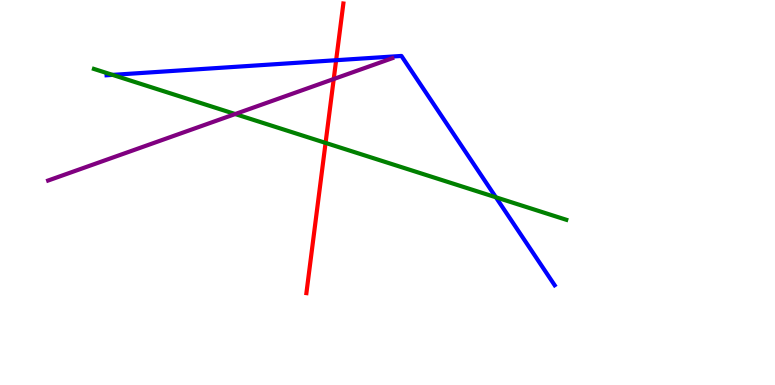[{'lines': ['blue', 'red'], 'intersections': [{'x': 4.34, 'y': 8.44}]}, {'lines': ['green', 'red'], 'intersections': [{'x': 4.2, 'y': 6.29}]}, {'lines': ['purple', 'red'], 'intersections': [{'x': 4.31, 'y': 7.95}]}, {'lines': ['blue', 'green'], 'intersections': [{'x': 1.45, 'y': 8.06}, {'x': 6.4, 'y': 4.88}]}, {'lines': ['blue', 'purple'], 'intersections': []}, {'lines': ['green', 'purple'], 'intersections': [{'x': 3.03, 'y': 7.04}]}]